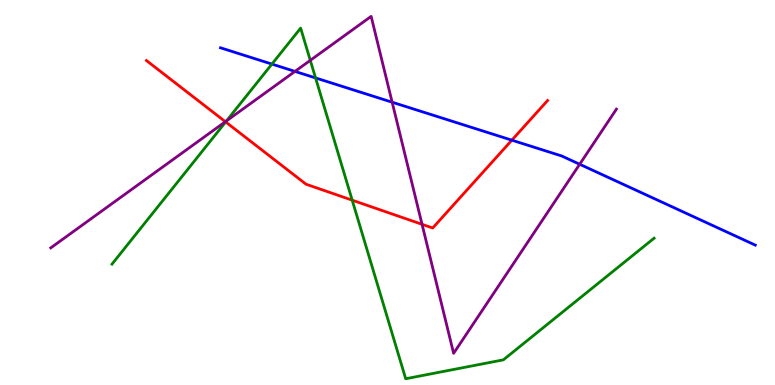[{'lines': ['blue', 'red'], 'intersections': [{'x': 6.6, 'y': 6.36}]}, {'lines': ['green', 'red'], 'intersections': [{'x': 2.91, 'y': 6.83}, {'x': 4.54, 'y': 4.8}]}, {'lines': ['purple', 'red'], 'intersections': [{'x': 2.91, 'y': 6.84}, {'x': 5.45, 'y': 4.17}]}, {'lines': ['blue', 'green'], 'intersections': [{'x': 3.51, 'y': 8.34}, {'x': 4.07, 'y': 7.98}]}, {'lines': ['blue', 'purple'], 'intersections': [{'x': 3.81, 'y': 8.15}, {'x': 5.06, 'y': 7.35}, {'x': 7.48, 'y': 5.73}]}, {'lines': ['green', 'purple'], 'intersections': [{'x': 2.92, 'y': 6.86}, {'x': 4.0, 'y': 8.43}]}]